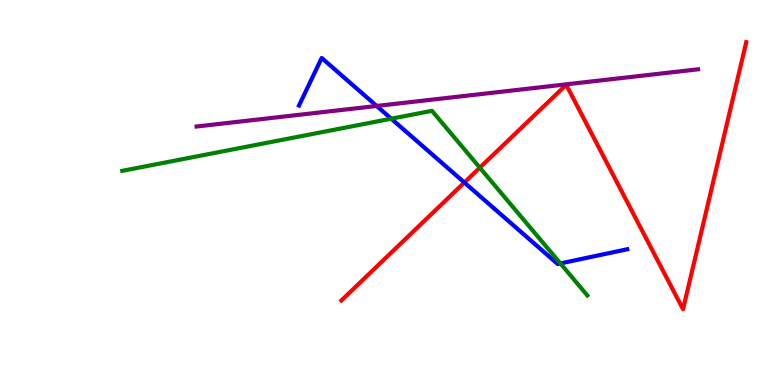[{'lines': ['blue', 'red'], 'intersections': [{'x': 5.99, 'y': 5.26}]}, {'lines': ['green', 'red'], 'intersections': [{'x': 6.19, 'y': 5.64}]}, {'lines': ['purple', 'red'], 'intersections': []}, {'lines': ['blue', 'green'], 'intersections': [{'x': 5.05, 'y': 6.92}, {'x': 7.23, 'y': 3.16}]}, {'lines': ['blue', 'purple'], 'intersections': [{'x': 4.86, 'y': 7.25}]}, {'lines': ['green', 'purple'], 'intersections': []}]